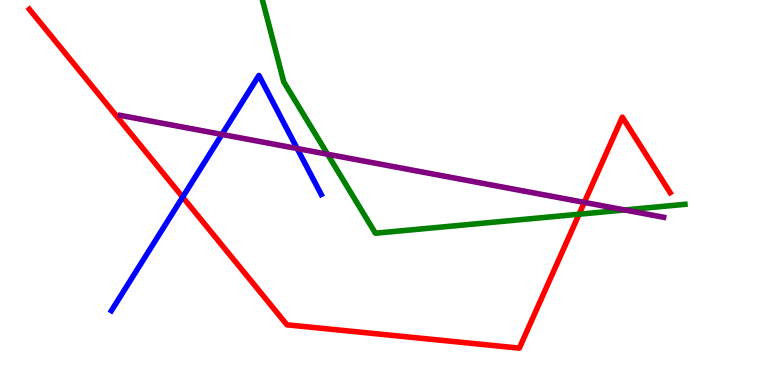[{'lines': ['blue', 'red'], 'intersections': [{'x': 2.36, 'y': 4.88}]}, {'lines': ['green', 'red'], 'intersections': [{'x': 7.47, 'y': 4.44}]}, {'lines': ['purple', 'red'], 'intersections': [{'x': 7.54, 'y': 4.74}]}, {'lines': ['blue', 'green'], 'intersections': []}, {'lines': ['blue', 'purple'], 'intersections': [{'x': 2.86, 'y': 6.51}, {'x': 3.83, 'y': 6.14}]}, {'lines': ['green', 'purple'], 'intersections': [{'x': 4.23, 'y': 5.99}, {'x': 8.06, 'y': 4.55}]}]